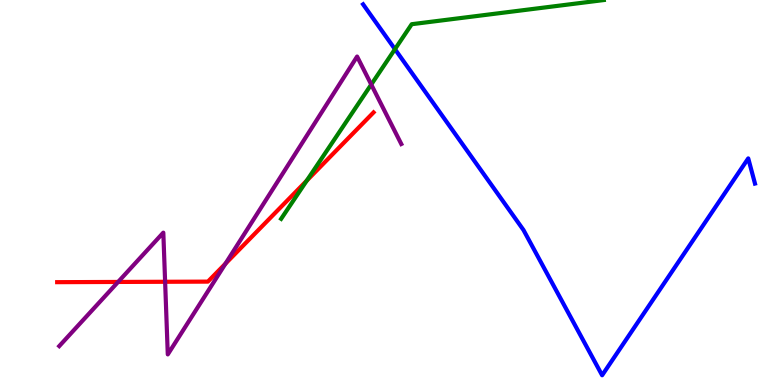[{'lines': ['blue', 'red'], 'intersections': []}, {'lines': ['green', 'red'], 'intersections': [{'x': 3.96, 'y': 5.31}]}, {'lines': ['purple', 'red'], 'intersections': [{'x': 1.52, 'y': 2.68}, {'x': 2.13, 'y': 2.68}, {'x': 2.91, 'y': 3.15}]}, {'lines': ['blue', 'green'], 'intersections': [{'x': 5.1, 'y': 8.72}]}, {'lines': ['blue', 'purple'], 'intersections': []}, {'lines': ['green', 'purple'], 'intersections': [{'x': 4.79, 'y': 7.8}]}]